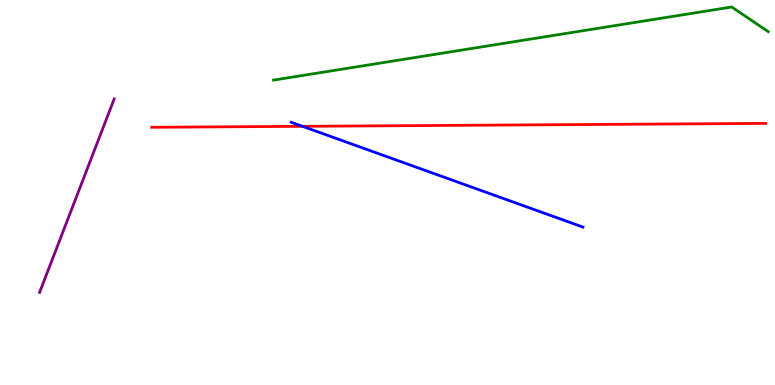[{'lines': ['blue', 'red'], 'intersections': [{'x': 3.9, 'y': 6.72}]}, {'lines': ['green', 'red'], 'intersections': []}, {'lines': ['purple', 'red'], 'intersections': []}, {'lines': ['blue', 'green'], 'intersections': []}, {'lines': ['blue', 'purple'], 'intersections': []}, {'lines': ['green', 'purple'], 'intersections': []}]